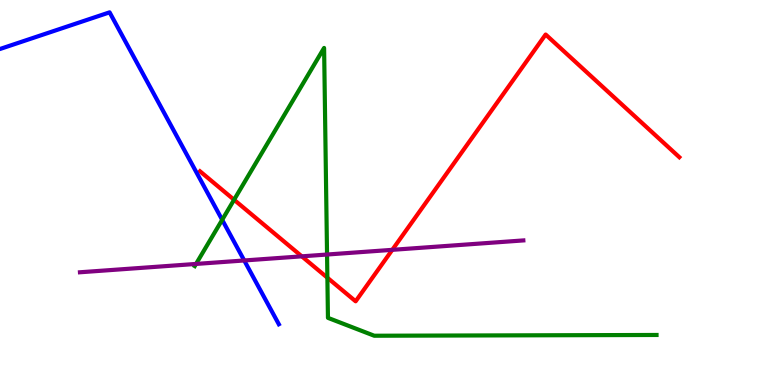[{'lines': ['blue', 'red'], 'intersections': []}, {'lines': ['green', 'red'], 'intersections': [{'x': 3.02, 'y': 4.81}, {'x': 4.22, 'y': 2.79}]}, {'lines': ['purple', 'red'], 'intersections': [{'x': 3.89, 'y': 3.34}, {'x': 5.06, 'y': 3.51}]}, {'lines': ['blue', 'green'], 'intersections': [{'x': 2.87, 'y': 4.29}]}, {'lines': ['blue', 'purple'], 'intersections': [{'x': 3.15, 'y': 3.23}]}, {'lines': ['green', 'purple'], 'intersections': [{'x': 2.53, 'y': 3.14}, {'x': 4.22, 'y': 3.39}]}]